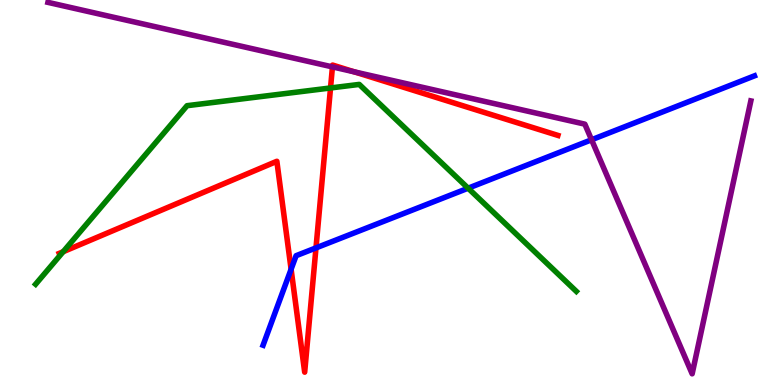[{'lines': ['blue', 'red'], 'intersections': [{'x': 3.76, 'y': 3.01}, {'x': 4.08, 'y': 3.56}]}, {'lines': ['green', 'red'], 'intersections': [{'x': 0.815, 'y': 3.46}, {'x': 4.26, 'y': 7.72}]}, {'lines': ['purple', 'red'], 'intersections': [{'x': 4.29, 'y': 8.26}, {'x': 4.57, 'y': 8.13}]}, {'lines': ['blue', 'green'], 'intersections': [{'x': 6.04, 'y': 5.11}]}, {'lines': ['blue', 'purple'], 'intersections': [{'x': 7.63, 'y': 6.37}]}, {'lines': ['green', 'purple'], 'intersections': []}]